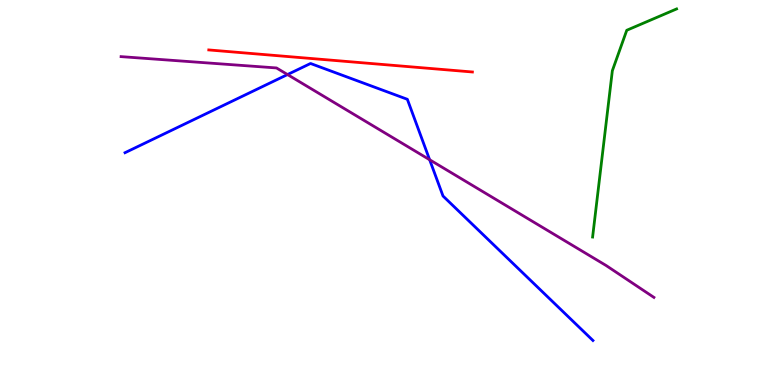[{'lines': ['blue', 'red'], 'intersections': []}, {'lines': ['green', 'red'], 'intersections': []}, {'lines': ['purple', 'red'], 'intersections': []}, {'lines': ['blue', 'green'], 'intersections': []}, {'lines': ['blue', 'purple'], 'intersections': [{'x': 3.71, 'y': 8.06}, {'x': 5.54, 'y': 5.85}]}, {'lines': ['green', 'purple'], 'intersections': []}]